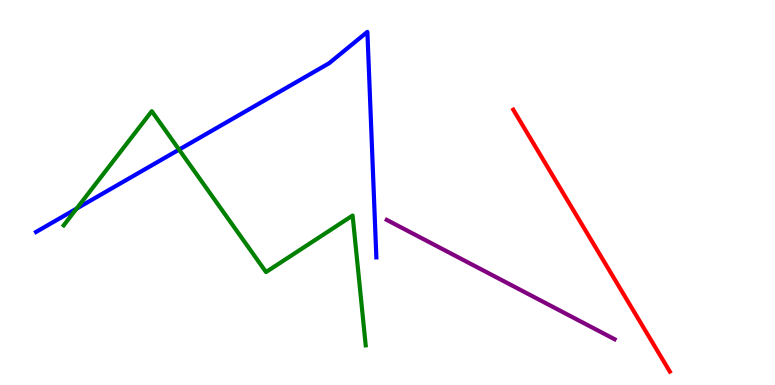[{'lines': ['blue', 'red'], 'intersections': []}, {'lines': ['green', 'red'], 'intersections': []}, {'lines': ['purple', 'red'], 'intersections': []}, {'lines': ['blue', 'green'], 'intersections': [{'x': 0.989, 'y': 4.58}, {'x': 2.31, 'y': 6.11}]}, {'lines': ['blue', 'purple'], 'intersections': []}, {'lines': ['green', 'purple'], 'intersections': []}]